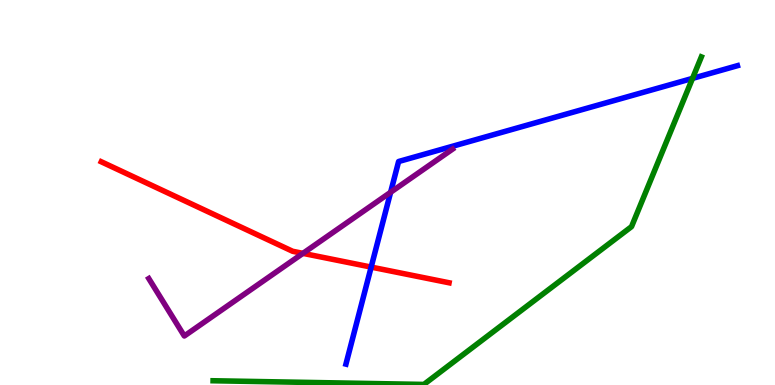[{'lines': ['blue', 'red'], 'intersections': [{'x': 4.79, 'y': 3.06}]}, {'lines': ['green', 'red'], 'intersections': []}, {'lines': ['purple', 'red'], 'intersections': [{'x': 3.91, 'y': 3.42}]}, {'lines': ['blue', 'green'], 'intersections': [{'x': 8.94, 'y': 7.96}]}, {'lines': ['blue', 'purple'], 'intersections': [{'x': 5.04, 'y': 5.01}]}, {'lines': ['green', 'purple'], 'intersections': []}]